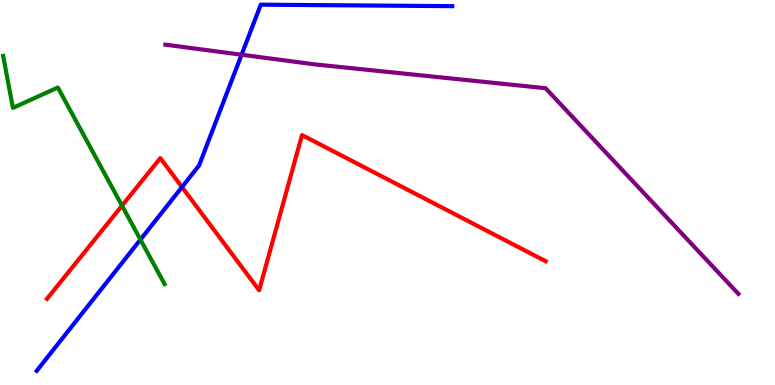[{'lines': ['blue', 'red'], 'intersections': [{'x': 2.35, 'y': 5.14}]}, {'lines': ['green', 'red'], 'intersections': [{'x': 1.57, 'y': 4.66}]}, {'lines': ['purple', 'red'], 'intersections': []}, {'lines': ['blue', 'green'], 'intersections': [{'x': 1.81, 'y': 3.78}]}, {'lines': ['blue', 'purple'], 'intersections': [{'x': 3.12, 'y': 8.58}]}, {'lines': ['green', 'purple'], 'intersections': []}]